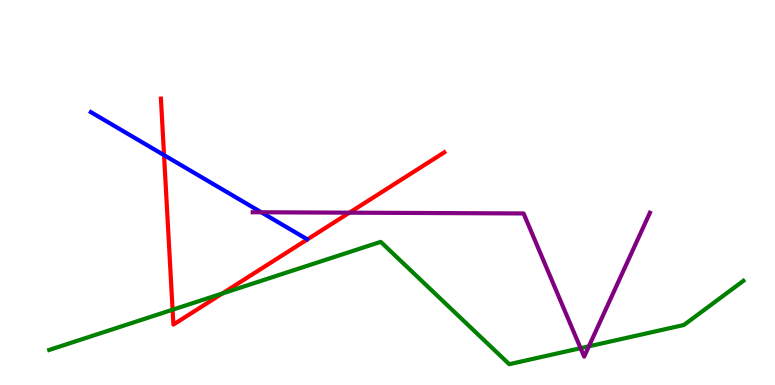[{'lines': ['blue', 'red'], 'intersections': [{'x': 2.12, 'y': 5.97}]}, {'lines': ['green', 'red'], 'intersections': [{'x': 2.23, 'y': 1.96}, {'x': 2.87, 'y': 2.38}]}, {'lines': ['purple', 'red'], 'intersections': [{'x': 4.51, 'y': 4.48}]}, {'lines': ['blue', 'green'], 'intersections': []}, {'lines': ['blue', 'purple'], 'intersections': [{'x': 3.37, 'y': 4.49}]}, {'lines': ['green', 'purple'], 'intersections': [{'x': 7.49, 'y': 0.956}, {'x': 7.6, 'y': 1.0}]}]